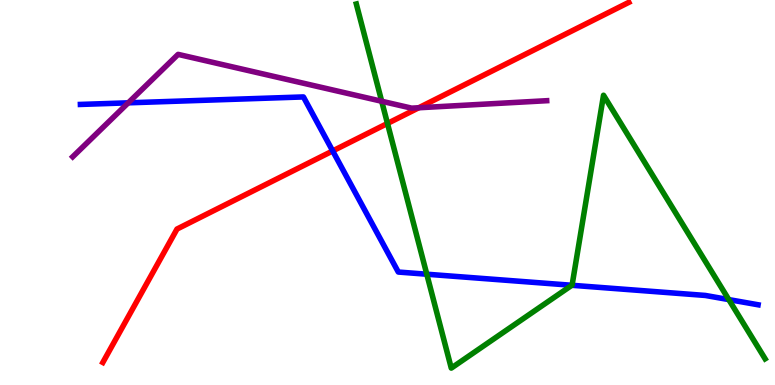[{'lines': ['blue', 'red'], 'intersections': [{'x': 4.29, 'y': 6.08}]}, {'lines': ['green', 'red'], 'intersections': [{'x': 5.0, 'y': 6.79}]}, {'lines': ['purple', 'red'], 'intersections': [{'x': 5.4, 'y': 7.2}]}, {'lines': ['blue', 'green'], 'intersections': [{'x': 5.51, 'y': 2.88}, {'x': 7.38, 'y': 2.59}, {'x': 9.4, 'y': 2.22}]}, {'lines': ['blue', 'purple'], 'intersections': [{'x': 1.65, 'y': 7.33}]}, {'lines': ['green', 'purple'], 'intersections': [{'x': 4.93, 'y': 7.37}]}]